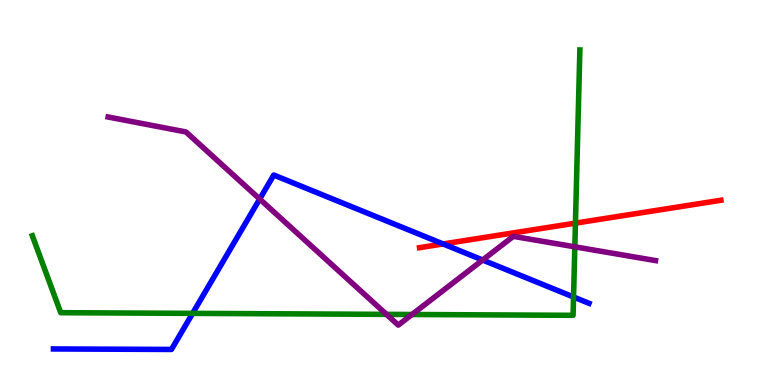[{'lines': ['blue', 'red'], 'intersections': [{'x': 5.72, 'y': 3.66}]}, {'lines': ['green', 'red'], 'intersections': [{'x': 7.42, 'y': 4.2}]}, {'lines': ['purple', 'red'], 'intersections': []}, {'lines': ['blue', 'green'], 'intersections': [{'x': 2.49, 'y': 1.86}, {'x': 7.4, 'y': 2.29}]}, {'lines': ['blue', 'purple'], 'intersections': [{'x': 3.35, 'y': 4.83}, {'x': 6.23, 'y': 3.25}]}, {'lines': ['green', 'purple'], 'intersections': [{'x': 4.99, 'y': 1.83}, {'x': 5.32, 'y': 1.83}, {'x': 7.42, 'y': 3.59}]}]